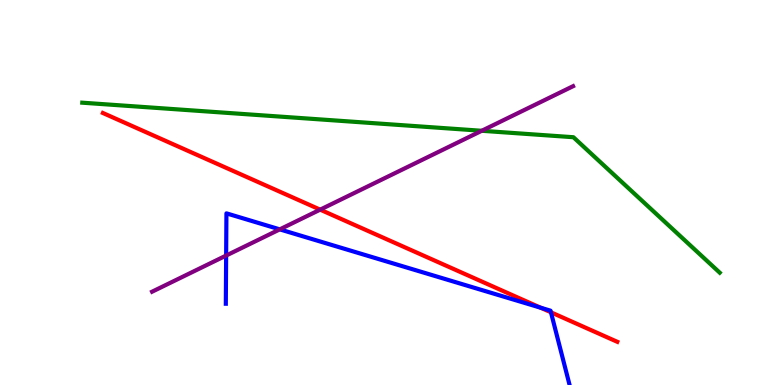[{'lines': ['blue', 'red'], 'intersections': [{'x': 6.98, 'y': 2.01}, {'x': 7.11, 'y': 1.89}]}, {'lines': ['green', 'red'], 'intersections': []}, {'lines': ['purple', 'red'], 'intersections': [{'x': 4.13, 'y': 4.55}]}, {'lines': ['blue', 'green'], 'intersections': []}, {'lines': ['blue', 'purple'], 'intersections': [{'x': 2.92, 'y': 3.36}, {'x': 3.61, 'y': 4.04}]}, {'lines': ['green', 'purple'], 'intersections': [{'x': 6.22, 'y': 6.6}]}]